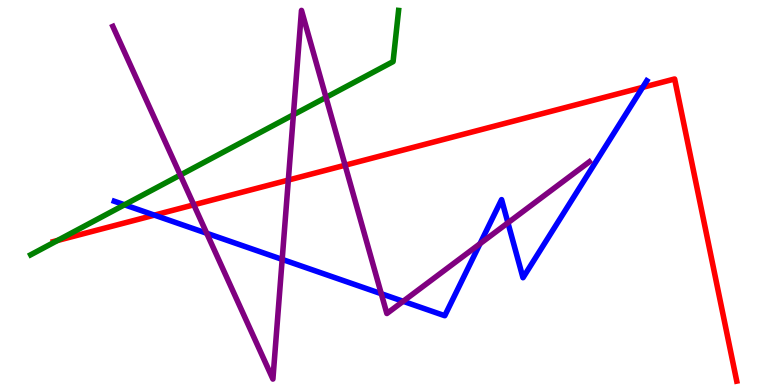[{'lines': ['blue', 'red'], 'intersections': [{'x': 1.99, 'y': 4.41}, {'x': 8.29, 'y': 7.73}]}, {'lines': ['green', 'red'], 'intersections': [{'x': 0.742, 'y': 3.75}]}, {'lines': ['purple', 'red'], 'intersections': [{'x': 2.5, 'y': 4.68}, {'x': 3.72, 'y': 5.32}, {'x': 4.45, 'y': 5.71}]}, {'lines': ['blue', 'green'], 'intersections': [{'x': 1.61, 'y': 4.68}]}, {'lines': ['blue', 'purple'], 'intersections': [{'x': 2.67, 'y': 3.94}, {'x': 3.64, 'y': 3.26}, {'x': 4.92, 'y': 2.37}, {'x': 5.2, 'y': 2.17}, {'x': 6.19, 'y': 3.67}, {'x': 6.55, 'y': 4.21}]}, {'lines': ['green', 'purple'], 'intersections': [{'x': 2.33, 'y': 5.45}, {'x': 3.79, 'y': 7.02}, {'x': 4.21, 'y': 7.47}]}]